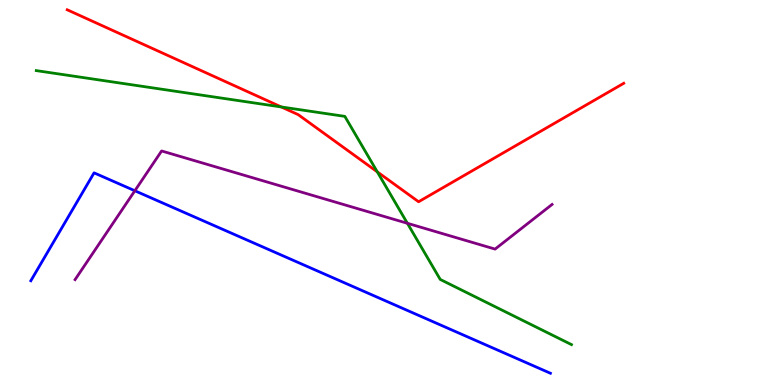[{'lines': ['blue', 'red'], 'intersections': []}, {'lines': ['green', 'red'], 'intersections': [{'x': 3.63, 'y': 7.22}, {'x': 4.87, 'y': 5.54}]}, {'lines': ['purple', 'red'], 'intersections': []}, {'lines': ['blue', 'green'], 'intersections': []}, {'lines': ['blue', 'purple'], 'intersections': [{'x': 1.74, 'y': 5.05}]}, {'lines': ['green', 'purple'], 'intersections': [{'x': 5.26, 'y': 4.2}]}]